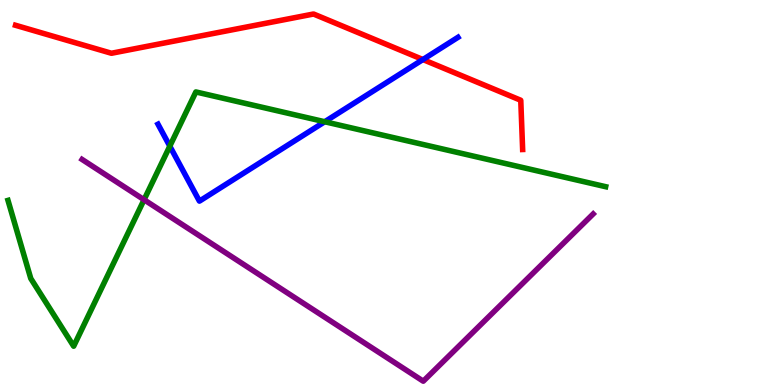[{'lines': ['blue', 'red'], 'intersections': [{'x': 5.46, 'y': 8.45}]}, {'lines': ['green', 'red'], 'intersections': []}, {'lines': ['purple', 'red'], 'intersections': []}, {'lines': ['blue', 'green'], 'intersections': [{'x': 2.19, 'y': 6.2}, {'x': 4.19, 'y': 6.84}]}, {'lines': ['blue', 'purple'], 'intersections': []}, {'lines': ['green', 'purple'], 'intersections': [{'x': 1.86, 'y': 4.81}]}]